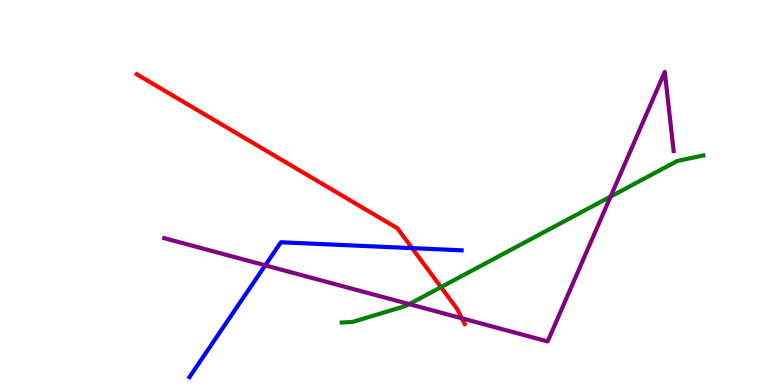[{'lines': ['blue', 'red'], 'intersections': [{'x': 5.32, 'y': 3.56}]}, {'lines': ['green', 'red'], 'intersections': [{'x': 5.69, 'y': 2.54}]}, {'lines': ['purple', 'red'], 'intersections': [{'x': 5.96, 'y': 1.73}]}, {'lines': ['blue', 'green'], 'intersections': []}, {'lines': ['blue', 'purple'], 'intersections': [{'x': 3.42, 'y': 3.11}]}, {'lines': ['green', 'purple'], 'intersections': [{'x': 5.28, 'y': 2.1}, {'x': 7.88, 'y': 4.89}]}]